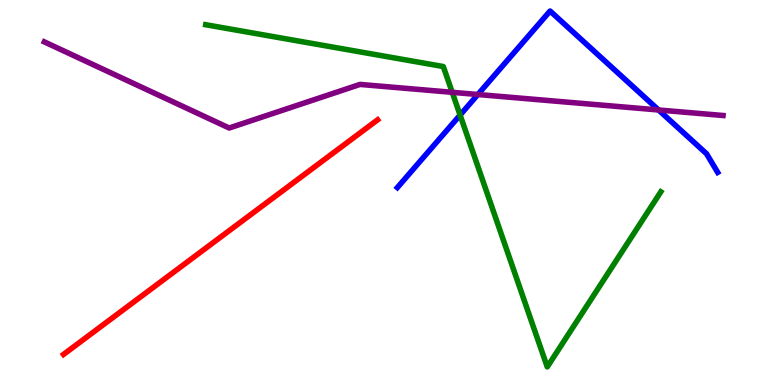[{'lines': ['blue', 'red'], 'intersections': []}, {'lines': ['green', 'red'], 'intersections': []}, {'lines': ['purple', 'red'], 'intersections': []}, {'lines': ['blue', 'green'], 'intersections': [{'x': 5.94, 'y': 7.01}]}, {'lines': ['blue', 'purple'], 'intersections': [{'x': 6.17, 'y': 7.55}, {'x': 8.5, 'y': 7.14}]}, {'lines': ['green', 'purple'], 'intersections': [{'x': 5.84, 'y': 7.6}]}]